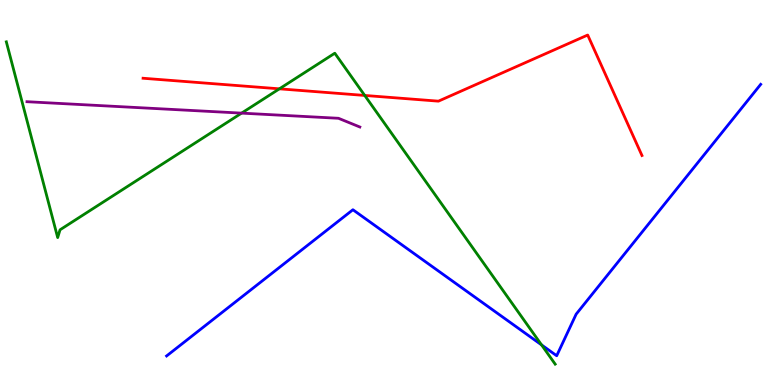[{'lines': ['blue', 'red'], 'intersections': []}, {'lines': ['green', 'red'], 'intersections': [{'x': 3.61, 'y': 7.69}, {'x': 4.71, 'y': 7.52}]}, {'lines': ['purple', 'red'], 'intersections': []}, {'lines': ['blue', 'green'], 'intersections': [{'x': 6.99, 'y': 1.04}]}, {'lines': ['blue', 'purple'], 'intersections': []}, {'lines': ['green', 'purple'], 'intersections': [{'x': 3.12, 'y': 7.06}]}]